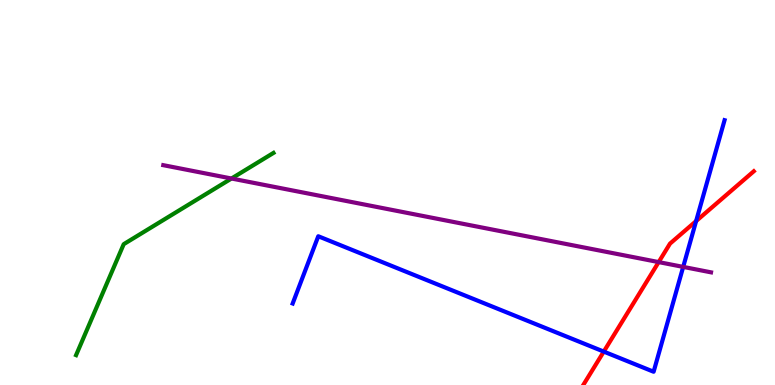[{'lines': ['blue', 'red'], 'intersections': [{'x': 7.79, 'y': 0.868}, {'x': 8.98, 'y': 4.26}]}, {'lines': ['green', 'red'], 'intersections': []}, {'lines': ['purple', 'red'], 'intersections': [{'x': 8.5, 'y': 3.19}]}, {'lines': ['blue', 'green'], 'intersections': []}, {'lines': ['blue', 'purple'], 'intersections': [{'x': 8.82, 'y': 3.07}]}, {'lines': ['green', 'purple'], 'intersections': [{'x': 2.99, 'y': 5.36}]}]